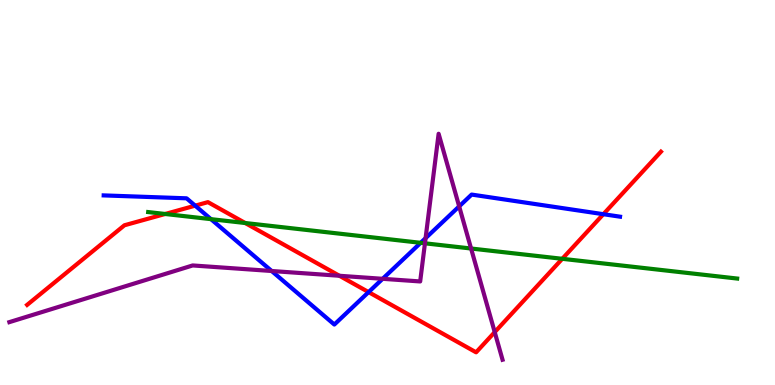[{'lines': ['blue', 'red'], 'intersections': [{'x': 2.52, 'y': 4.66}, {'x': 4.76, 'y': 2.41}, {'x': 7.79, 'y': 4.44}]}, {'lines': ['green', 'red'], 'intersections': [{'x': 2.13, 'y': 4.44}, {'x': 3.16, 'y': 4.21}, {'x': 7.26, 'y': 3.28}]}, {'lines': ['purple', 'red'], 'intersections': [{'x': 4.38, 'y': 2.84}, {'x': 6.38, 'y': 1.37}]}, {'lines': ['blue', 'green'], 'intersections': [{'x': 2.72, 'y': 4.31}, {'x': 5.43, 'y': 3.69}]}, {'lines': ['blue', 'purple'], 'intersections': [{'x': 3.51, 'y': 2.96}, {'x': 4.94, 'y': 2.76}, {'x': 5.49, 'y': 3.81}, {'x': 5.92, 'y': 4.64}]}, {'lines': ['green', 'purple'], 'intersections': [{'x': 5.48, 'y': 3.68}, {'x': 6.08, 'y': 3.55}]}]